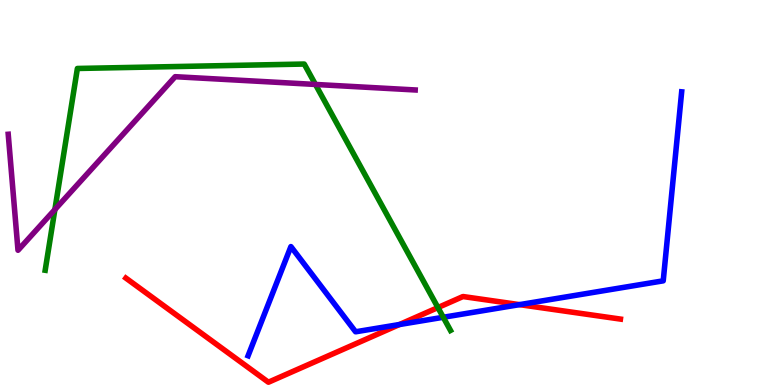[{'lines': ['blue', 'red'], 'intersections': [{'x': 5.15, 'y': 1.57}, {'x': 6.7, 'y': 2.09}]}, {'lines': ['green', 'red'], 'intersections': [{'x': 5.65, 'y': 2.01}]}, {'lines': ['purple', 'red'], 'intersections': []}, {'lines': ['blue', 'green'], 'intersections': [{'x': 5.72, 'y': 1.76}]}, {'lines': ['blue', 'purple'], 'intersections': []}, {'lines': ['green', 'purple'], 'intersections': [{'x': 0.708, 'y': 4.56}, {'x': 4.07, 'y': 7.81}]}]